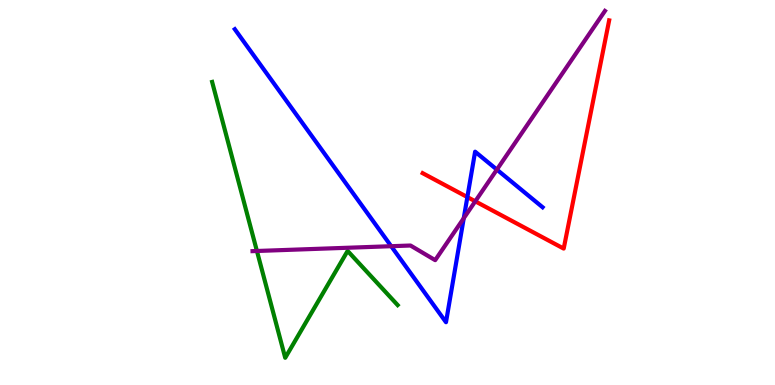[{'lines': ['blue', 'red'], 'intersections': [{'x': 6.03, 'y': 4.88}]}, {'lines': ['green', 'red'], 'intersections': []}, {'lines': ['purple', 'red'], 'intersections': [{'x': 6.13, 'y': 4.77}]}, {'lines': ['blue', 'green'], 'intersections': []}, {'lines': ['blue', 'purple'], 'intersections': [{'x': 5.05, 'y': 3.61}, {'x': 5.98, 'y': 4.33}, {'x': 6.41, 'y': 5.59}]}, {'lines': ['green', 'purple'], 'intersections': [{'x': 3.32, 'y': 3.48}]}]